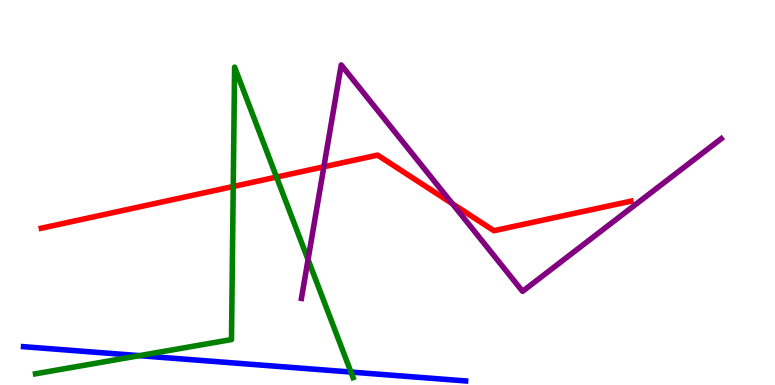[{'lines': ['blue', 'red'], 'intersections': []}, {'lines': ['green', 'red'], 'intersections': [{'x': 3.01, 'y': 5.16}, {'x': 3.57, 'y': 5.4}]}, {'lines': ['purple', 'red'], 'intersections': [{'x': 4.18, 'y': 5.67}, {'x': 5.84, 'y': 4.71}]}, {'lines': ['blue', 'green'], 'intersections': [{'x': 1.8, 'y': 0.762}, {'x': 4.53, 'y': 0.336}]}, {'lines': ['blue', 'purple'], 'intersections': []}, {'lines': ['green', 'purple'], 'intersections': [{'x': 3.97, 'y': 3.26}]}]